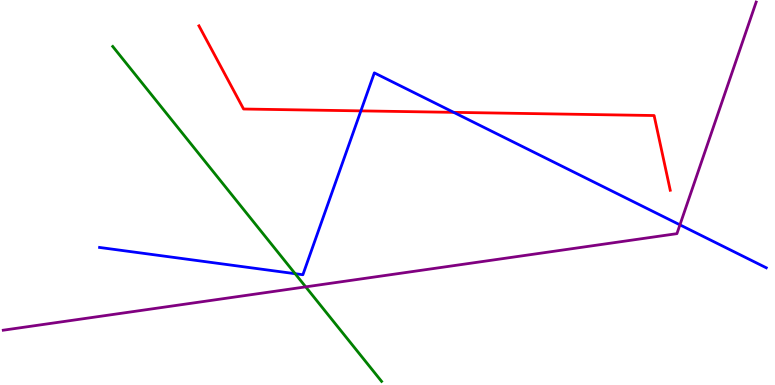[{'lines': ['blue', 'red'], 'intersections': [{'x': 4.66, 'y': 7.12}, {'x': 5.85, 'y': 7.08}]}, {'lines': ['green', 'red'], 'intersections': []}, {'lines': ['purple', 'red'], 'intersections': []}, {'lines': ['blue', 'green'], 'intersections': [{'x': 3.81, 'y': 2.89}]}, {'lines': ['blue', 'purple'], 'intersections': [{'x': 8.77, 'y': 4.16}]}, {'lines': ['green', 'purple'], 'intersections': [{'x': 3.94, 'y': 2.55}]}]